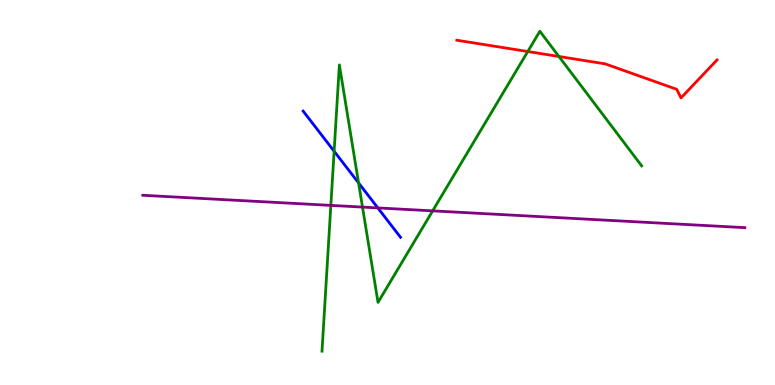[{'lines': ['blue', 'red'], 'intersections': []}, {'lines': ['green', 'red'], 'intersections': [{'x': 6.81, 'y': 8.66}, {'x': 7.21, 'y': 8.53}]}, {'lines': ['purple', 'red'], 'intersections': []}, {'lines': ['blue', 'green'], 'intersections': [{'x': 4.31, 'y': 6.07}, {'x': 4.63, 'y': 5.25}]}, {'lines': ['blue', 'purple'], 'intersections': [{'x': 4.88, 'y': 4.6}]}, {'lines': ['green', 'purple'], 'intersections': [{'x': 4.27, 'y': 4.67}, {'x': 4.68, 'y': 4.62}, {'x': 5.58, 'y': 4.52}]}]